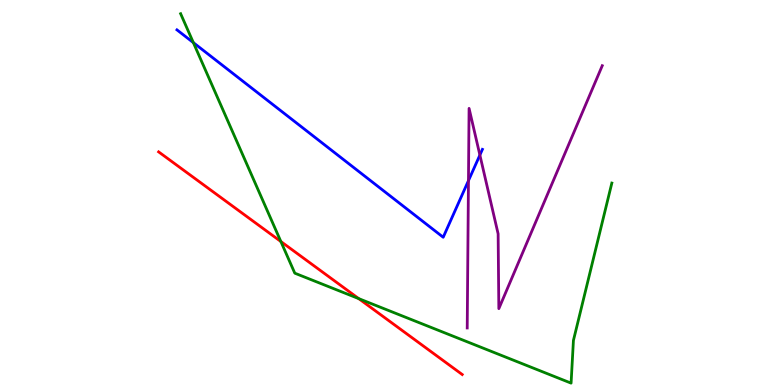[{'lines': ['blue', 'red'], 'intersections': []}, {'lines': ['green', 'red'], 'intersections': [{'x': 3.62, 'y': 3.73}, {'x': 4.63, 'y': 2.24}]}, {'lines': ['purple', 'red'], 'intersections': []}, {'lines': ['blue', 'green'], 'intersections': [{'x': 2.49, 'y': 8.89}]}, {'lines': ['blue', 'purple'], 'intersections': [{'x': 6.04, 'y': 5.31}, {'x': 6.19, 'y': 5.97}]}, {'lines': ['green', 'purple'], 'intersections': []}]